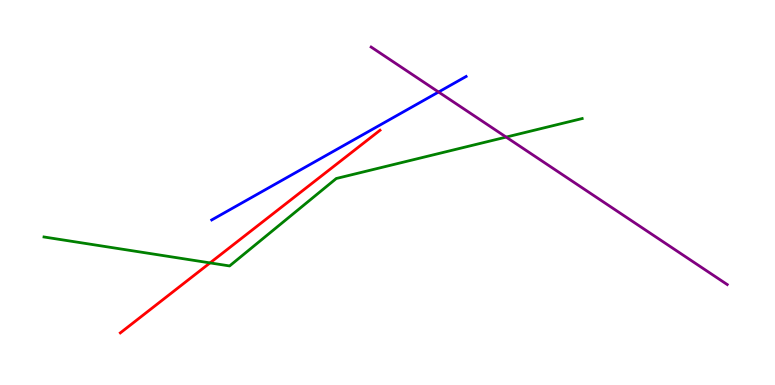[{'lines': ['blue', 'red'], 'intersections': []}, {'lines': ['green', 'red'], 'intersections': [{'x': 2.71, 'y': 3.17}]}, {'lines': ['purple', 'red'], 'intersections': []}, {'lines': ['blue', 'green'], 'intersections': []}, {'lines': ['blue', 'purple'], 'intersections': [{'x': 5.66, 'y': 7.61}]}, {'lines': ['green', 'purple'], 'intersections': [{'x': 6.53, 'y': 6.44}]}]